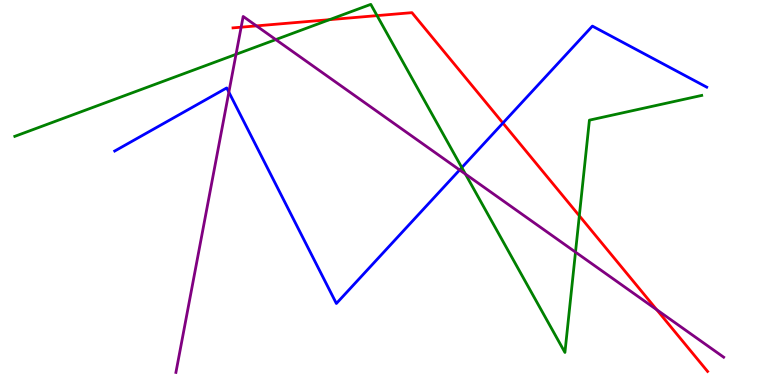[{'lines': ['blue', 'red'], 'intersections': [{'x': 6.49, 'y': 6.8}]}, {'lines': ['green', 'red'], 'intersections': [{'x': 4.25, 'y': 9.49}, {'x': 4.87, 'y': 9.59}, {'x': 7.48, 'y': 4.4}]}, {'lines': ['purple', 'red'], 'intersections': [{'x': 3.11, 'y': 9.29}, {'x': 3.31, 'y': 9.33}, {'x': 8.47, 'y': 1.96}]}, {'lines': ['blue', 'green'], 'intersections': [{'x': 5.96, 'y': 5.65}]}, {'lines': ['blue', 'purple'], 'intersections': [{'x': 2.95, 'y': 7.61}, {'x': 5.93, 'y': 5.59}]}, {'lines': ['green', 'purple'], 'intersections': [{'x': 3.05, 'y': 8.59}, {'x': 3.56, 'y': 8.97}, {'x': 6.01, 'y': 5.48}, {'x': 7.43, 'y': 3.45}]}]